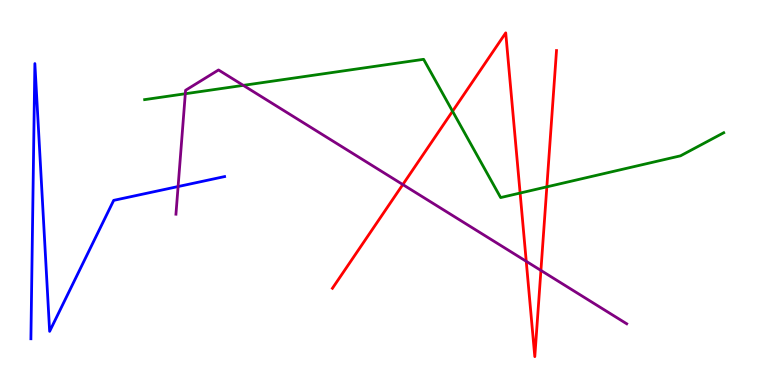[{'lines': ['blue', 'red'], 'intersections': []}, {'lines': ['green', 'red'], 'intersections': [{'x': 5.84, 'y': 7.11}, {'x': 6.71, 'y': 4.99}, {'x': 7.06, 'y': 5.15}]}, {'lines': ['purple', 'red'], 'intersections': [{'x': 5.2, 'y': 5.21}, {'x': 6.79, 'y': 3.21}, {'x': 6.98, 'y': 2.98}]}, {'lines': ['blue', 'green'], 'intersections': []}, {'lines': ['blue', 'purple'], 'intersections': [{'x': 2.3, 'y': 5.15}]}, {'lines': ['green', 'purple'], 'intersections': [{'x': 2.39, 'y': 7.57}, {'x': 3.14, 'y': 7.78}]}]